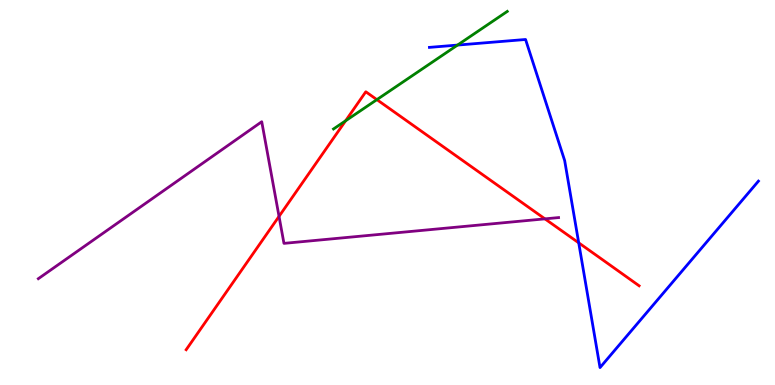[{'lines': ['blue', 'red'], 'intersections': [{'x': 7.47, 'y': 3.69}]}, {'lines': ['green', 'red'], 'intersections': [{'x': 4.46, 'y': 6.86}, {'x': 4.86, 'y': 7.41}]}, {'lines': ['purple', 'red'], 'intersections': [{'x': 3.6, 'y': 4.38}, {'x': 7.03, 'y': 4.32}]}, {'lines': ['blue', 'green'], 'intersections': [{'x': 5.9, 'y': 8.83}]}, {'lines': ['blue', 'purple'], 'intersections': []}, {'lines': ['green', 'purple'], 'intersections': []}]